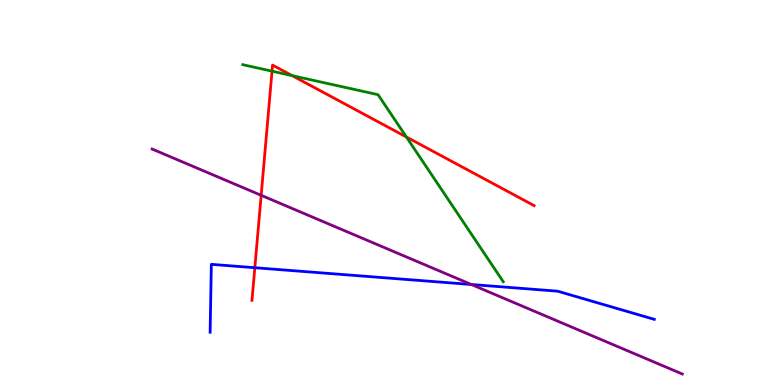[{'lines': ['blue', 'red'], 'intersections': [{'x': 3.29, 'y': 3.05}]}, {'lines': ['green', 'red'], 'intersections': [{'x': 3.51, 'y': 8.15}, {'x': 3.77, 'y': 8.04}, {'x': 5.24, 'y': 6.44}]}, {'lines': ['purple', 'red'], 'intersections': [{'x': 3.37, 'y': 4.93}]}, {'lines': ['blue', 'green'], 'intersections': []}, {'lines': ['blue', 'purple'], 'intersections': [{'x': 6.08, 'y': 2.61}]}, {'lines': ['green', 'purple'], 'intersections': []}]